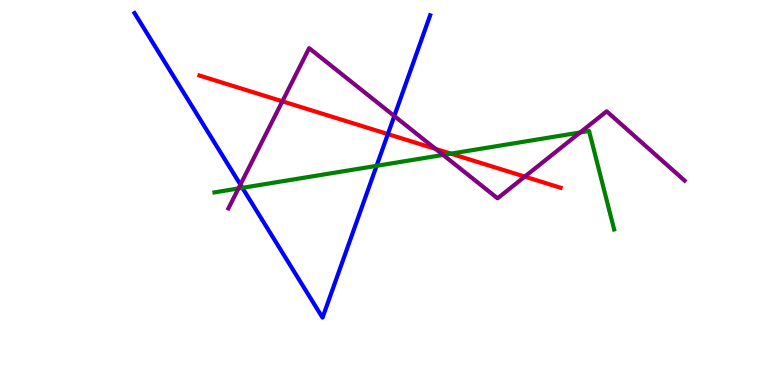[{'lines': ['blue', 'red'], 'intersections': [{'x': 5.0, 'y': 6.52}]}, {'lines': ['green', 'red'], 'intersections': [{'x': 5.82, 'y': 6.01}]}, {'lines': ['purple', 'red'], 'intersections': [{'x': 3.64, 'y': 7.37}, {'x': 5.62, 'y': 6.13}, {'x': 6.77, 'y': 5.41}]}, {'lines': ['blue', 'green'], 'intersections': [{'x': 3.13, 'y': 5.12}, {'x': 4.86, 'y': 5.69}]}, {'lines': ['blue', 'purple'], 'intersections': [{'x': 3.1, 'y': 5.21}, {'x': 5.09, 'y': 6.99}]}, {'lines': ['green', 'purple'], 'intersections': [{'x': 3.08, 'y': 5.1}, {'x': 5.72, 'y': 5.98}, {'x': 7.49, 'y': 6.56}]}]